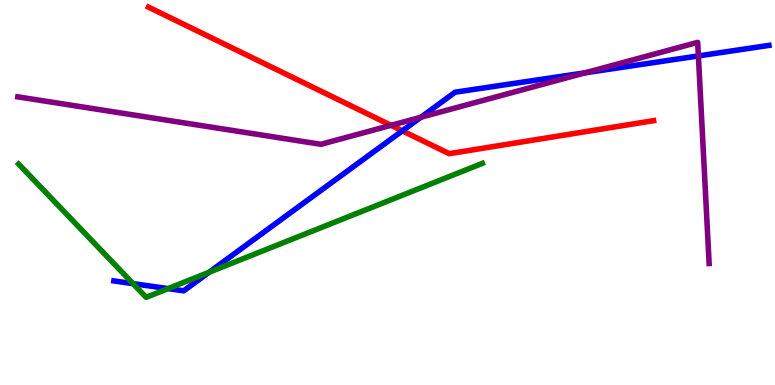[{'lines': ['blue', 'red'], 'intersections': [{'x': 5.19, 'y': 6.6}]}, {'lines': ['green', 'red'], 'intersections': []}, {'lines': ['purple', 'red'], 'intersections': [{'x': 5.05, 'y': 6.74}]}, {'lines': ['blue', 'green'], 'intersections': [{'x': 1.72, 'y': 2.63}, {'x': 2.17, 'y': 2.5}, {'x': 2.7, 'y': 2.93}]}, {'lines': ['blue', 'purple'], 'intersections': [{'x': 5.43, 'y': 6.95}, {'x': 7.55, 'y': 8.11}, {'x': 9.01, 'y': 8.55}]}, {'lines': ['green', 'purple'], 'intersections': []}]